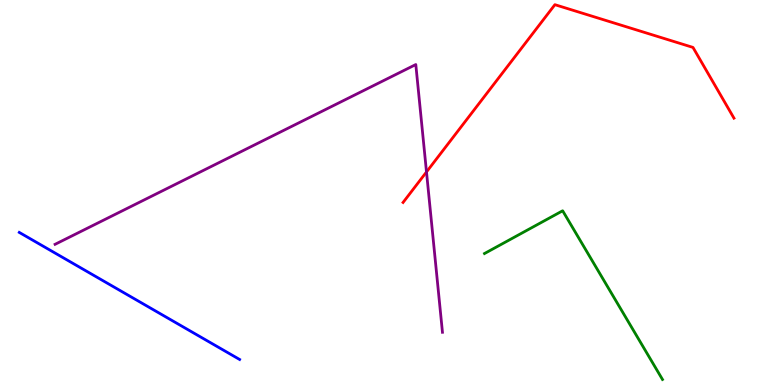[{'lines': ['blue', 'red'], 'intersections': []}, {'lines': ['green', 'red'], 'intersections': []}, {'lines': ['purple', 'red'], 'intersections': [{'x': 5.5, 'y': 5.53}]}, {'lines': ['blue', 'green'], 'intersections': []}, {'lines': ['blue', 'purple'], 'intersections': []}, {'lines': ['green', 'purple'], 'intersections': []}]